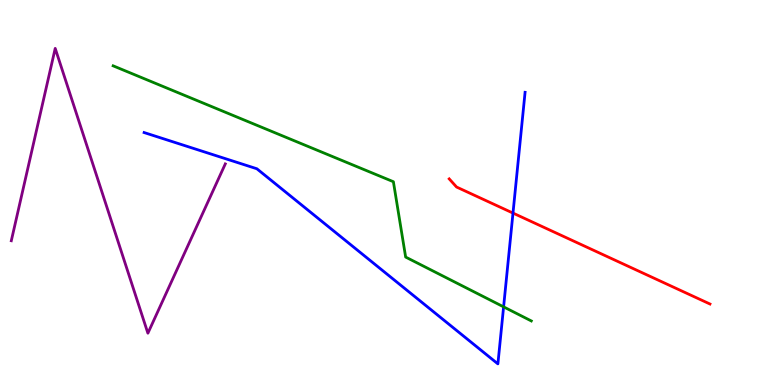[{'lines': ['blue', 'red'], 'intersections': [{'x': 6.62, 'y': 4.47}]}, {'lines': ['green', 'red'], 'intersections': []}, {'lines': ['purple', 'red'], 'intersections': []}, {'lines': ['blue', 'green'], 'intersections': [{'x': 6.5, 'y': 2.03}]}, {'lines': ['blue', 'purple'], 'intersections': []}, {'lines': ['green', 'purple'], 'intersections': []}]